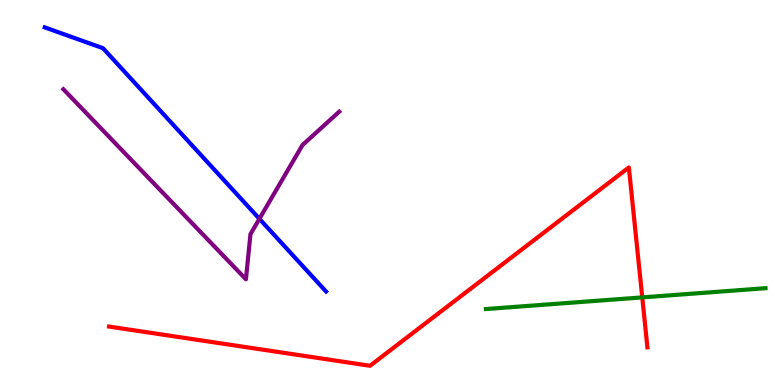[{'lines': ['blue', 'red'], 'intersections': []}, {'lines': ['green', 'red'], 'intersections': [{'x': 8.29, 'y': 2.28}]}, {'lines': ['purple', 'red'], 'intersections': []}, {'lines': ['blue', 'green'], 'intersections': []}, {'lines': ['blue', 'purple'], 'intersections': [{'x': 3.35, 'y': 4.32}]}, {'lines': ['green', 'purple'], 'intersections': []}]